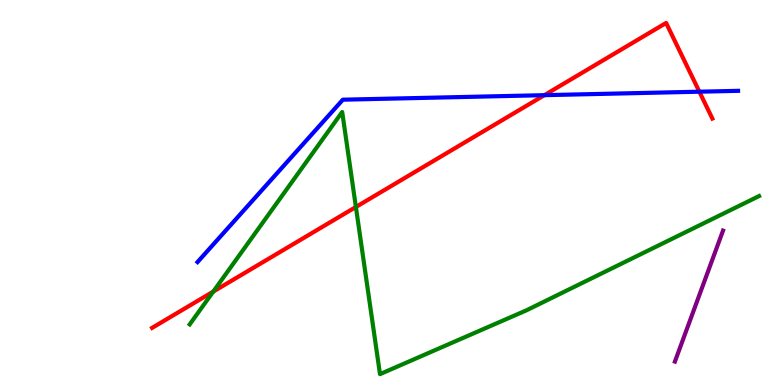[{'lines': ['blue', 'red'], 'intersections': [{'x': 7.02, 'y': 7.53}, {'x': 9.02, 'y': 7.62}]}, {'lines': ['green', 'red'], 'intersections': [{'x': 2.75, 'y': 2.43}, {'x': 4.59, 'y': 4.62}]}, {'lines': ['purple', 'red'], 'intersections': []}, {'lines': ['blue', 'green'], 'intersections': []}, {'lines': ['blue', 'purple'], 'intersections': []}, {'lines': ['green', 'purple'], 'intersections': []}]